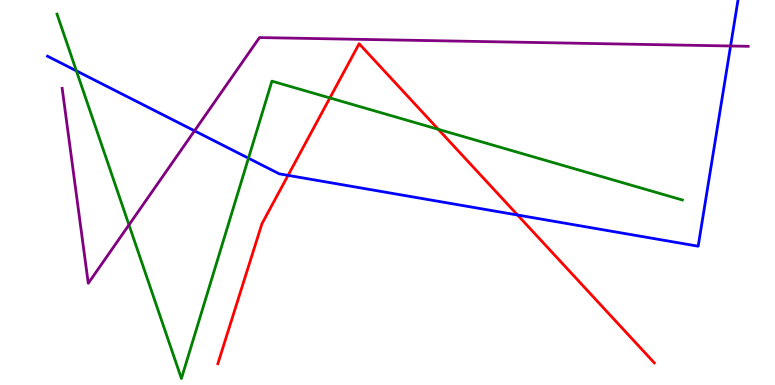[{'lines': ['blue', 'red'], 'intersections': [{'x': 3.72, 'y': 5.44}, {'x': 6.68, 'y': 4.42}]}, {'lines': ['green', 'red'], 'intersections': [{'x': 4.26, 'y': 7.46}, {'x': 5.66, 'y': 6.64}]}, {'lines': ['purple', 'red'], 'intersections': []}, {'lines': ['blue', 'green'], 'intersections': [{'x': 0.986, 'y': 8.16}, {'x': 3.21, 'y': 5.89}]}, {'lines': ['blue', 'purple'], 'intersections': [{'x': 2.51, 'y': 6.6}, {'x': 9.43, 'y': 8.81}]}, {'lines': ['green', 'purple'], 'intersections': [{'x': 1.66, 'y': 4.16}]}]